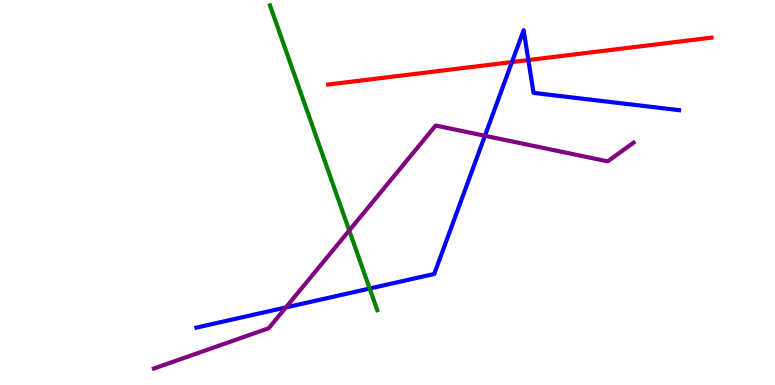[{'lines': ['blue', 'red'], 'intersections': [{'x': 6.61, 'y': 8.39}, {'x': 6.82, 'y': 8.44}]}, {'lines': ['green', 'red'], 'intersections': []}, {'lines': ['purple', 'red'], 'intersections': []}, {'lines': ['blue', 'green'], 'intersections': [{'x': 4.77, 'y': 2.51}]}, {'lines': ['blue', 'purple'], 'intersections': [{'x': 3.69, 'y': 2.01}, {'x': 6.26, 'y': 6.47}]}, {'lines': ['green', 'purple'], 'intersections': [{'x': 4.51, 'y': 4.01}]}]